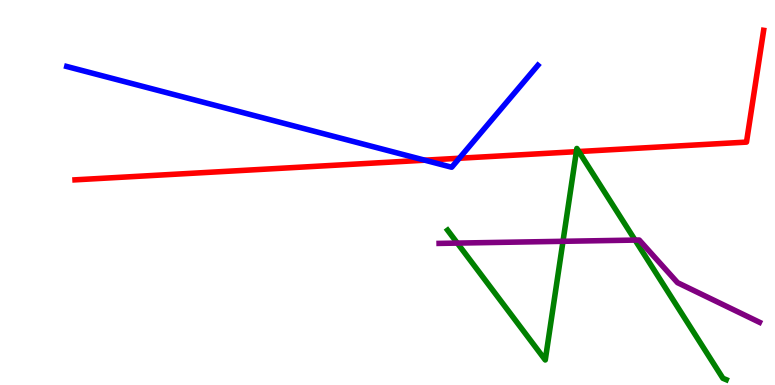[{'lines': ['blue', 'red'], 'intersections': [{'x': 5.48, 'y': 5.84}, {'x': 5.93, 'y': 5.89}]}, {'lines': ['green', 'red'], 'intersections': [{'x': 7.44, 'y': 6.06}, {'x': 7.47, 'y': 6.06}]}, {'lines': ['purple', 'red'], 'intersections': []}, {'lines': ['blue', 'green'], 'intersections': []}, {'lines': ['blue', 'purple'], 'intersections': []}, {'lines': ['green', 'purple'], 'intersections': [{'x': 5.9, 'y': 3.69}, {'x': 7.26, 'y': 3.73}, {'x': 8.19, 'y': 3.76}]}]